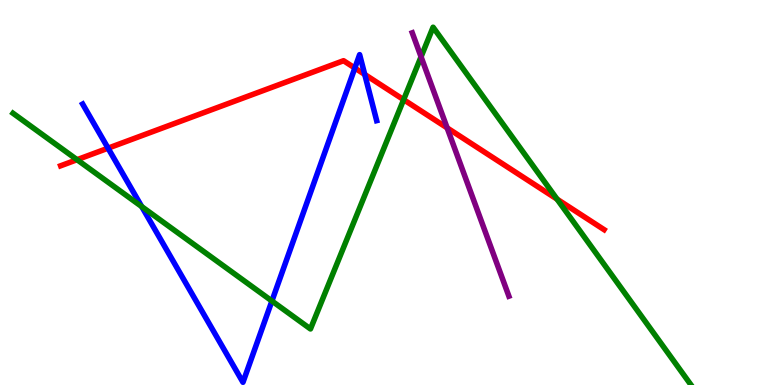[{'lines': ['blue', 'red'], 'intersections': [{'x': 1.39, 'y': 6.15}, {'x': 4.58, 'y': 8.23}, {'x': 4.71, 'y': 8.07}]}, {'lines': ['green', 'red'], 'intersections': [{'x': 0.994, 'y': 5.85}, {'x': 5.21, 'y': 7.41}, {'x': 7.19, 'y': 4.83}]}, {'lines': ['purple', 'red'], 'intersections': [{'x': 5.77, 'y': 6.68}]}, {'lines': ['blue', 'green'], 'intersections': [{'x': 1.83, 'y': 4.63}, {'x': 3.51, 'y': 2.18}]}, {'lines': ['blue', 'purple'], 'intersections': []}, {'lines': ['green', 'purple'], 'intersections': [{'x': 5.43, 'y': 8.52}]}]